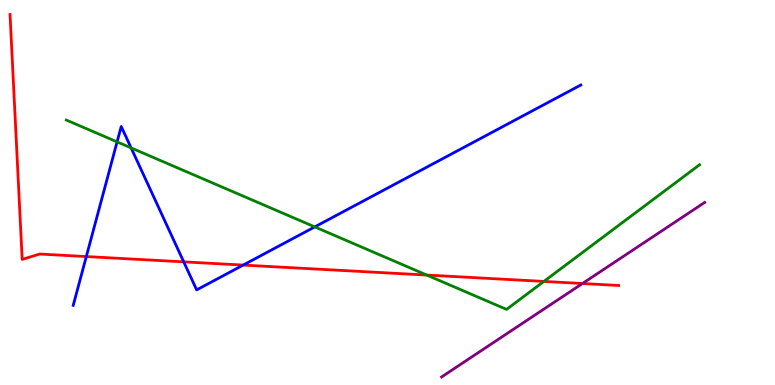[{'lines': ['blue', 'red'], 'intersections': [{'x': 1.11, 'y': 3.34}, {'x': 2.37, 'y': 3.2}, {'x': 3.14, 'y': 3.11}]}, {'lines': ['green', 'red'], 'intersections': [{'x': 5.51, 'y': 2.86}, {'x': 7.02, 'y': 2.69}]}, {'lines': ['purple', 'red'], 'intersections': [{'x': 7.52, 'y': 2.64}]}, {'lines': ['blue', 'green'], 'intersections': [{'x': 1.51, 'y': 6.32}, {'x': 1.69, 'y': 6.16}, {'x': 4.06, 'y': 4.11}]}, {'lines': ['blue', 'purple'], 'intersections': []}, {'lines': ['green', 'purple'], 'intersections': []}]